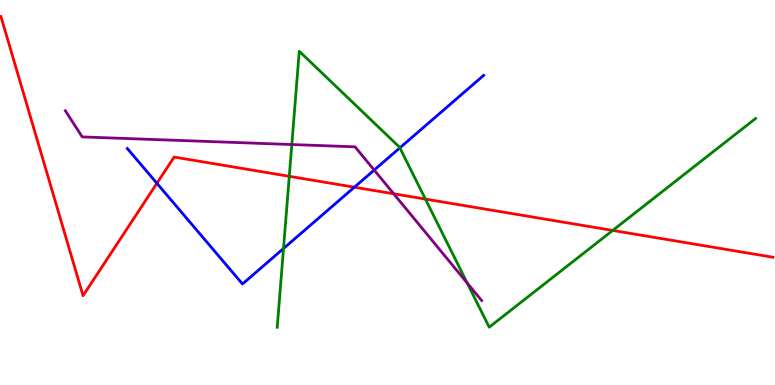[{'lines': ['blue', 'red'], 'intersections': [{'x': 2.02, 'y': 5.24}, {'x': 4.57, 'y': 5.14}]}, {'lines': ['green', 'red'], 'intersections': [{'x': 3.73, 'y': 5.42}, {'x': 5.49, 'y': 4.83}, {'x': 7.91, 'y': 4.01}]}, {'lines': ['purple', 'red'], 'intersections': [{'x': 5.08, 'y': 4.97}]}, {'lines': ['blue', 'green'], 'intersections': [{'x': 3.66, 'y': 3.55}, {'x': 5.16, 'y': 6.16}]}, {'lines': ['blue', 'purple'], 'intersections': [{'x': 4.83, 'y': 5.58}]}, {'lines': ['green', 'purple'], 'intersections': [{'x': 3.77, 'y': 6.25}, {'x': 6.03, 'y': 2.65}]}]